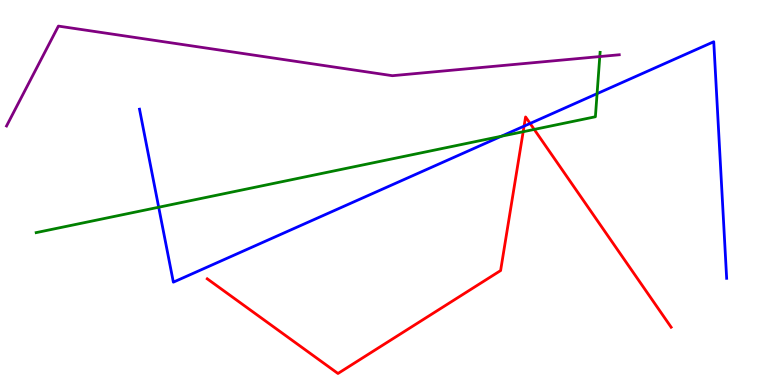[{'lines': ['blue', 'red'], 'intersections': [{'x': 6.76, 'y': 6.72}, {'x': 6.84, 'y': 6.79}]}, {'lines': ['green', 'red'], 'intersections': [{'x': 6.75, 'y': 6.58}, {'x': 6.89, 'y': 6.64}]}, {'lines': ['purple', 'red'], 'intersections': []}, {'lines': ['blue', 'green'], 'intersections': [{'x': 2.05, 'y': 4.62}, {'x': 6.47, 'y': 6.46}, {'x': 7.7, 'y': 7.57}]}, {'lines': ['blue', 'purple'], 'intersections': []}, {'lines': ['green', 'purple'], 'intersections': [{'x': 7.74, 'y': 8.53}]}]